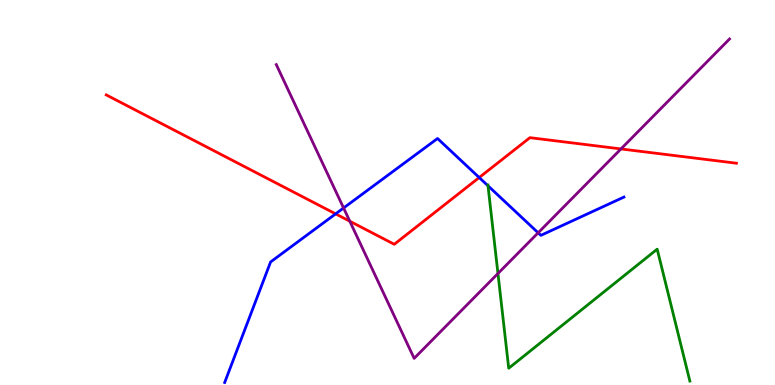[{'lines': ['blue', 'red'], 'intersections': [{'x': 4.33, 'y': 4.44}, {'x': 6.18, 'y': 5.39}]}, {'lines': ['green', 'red'], 'intersections': []}, {'lines': ['purple', 'red'], 'intersections': [{'x': 4.51, 'y': 4.25}, {'x': 8.01, 'y': 6.13}]}, {'lines': ['blue', 'green'], 'intersections': [{'x': 6.3, 'y': 5.17}]}, {'lines': ['blue', 'purple'], 'intersections': [{'x': 4.43, 'y': 4.6}, {'x': 6.94, 'y': 3.95}]}, {'lines': ['green', 'purple'], 'intersections': [{'x': 6.43, 'y': 2.9}]}]